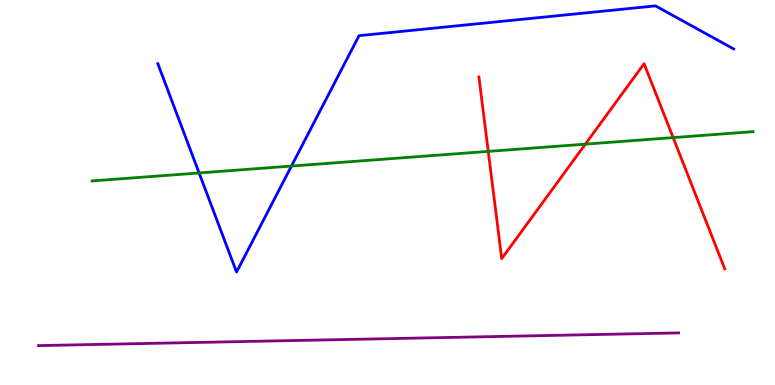[{'lines': ['blue', 'red'], 'intersections': []}, {'lines': ['green', 'red'], 'intersections': [{'x': 6.3, 'y': 6.07}, {'x': 7.55, 'y': 6.26}, {'x': 8.69, 'y': 6.43}]}, {'lines': ['purple', 'red'], 'intersections': []}, {'lines': ['blue', 'green'], 'intersections': [{'x': 2.57, 'y': 5.51}, {'x': 3.76, 'y': 5.69}]}, {'lines': ['blue', 'purple'], 'intersections': []}, {'lines': ['green', 'purple'], 'intersections': []}]